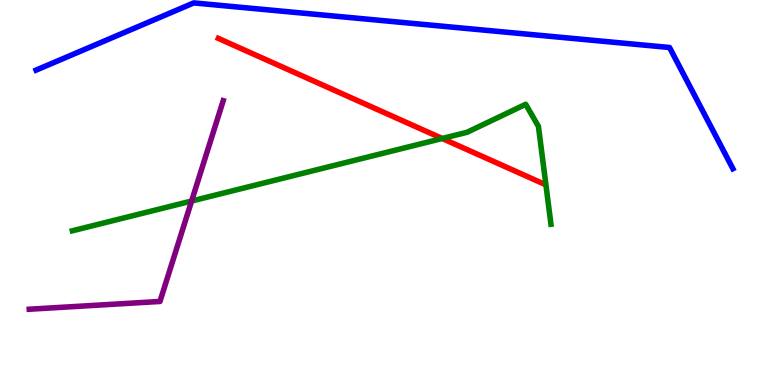[{'lines': ['blue', 'red'], 'intersections': []}, {'lines': ['green', 'red'], 'intersections': [{'x': 5.71, 'y': 6.4}]}, {'lines': ['purple', 'red'], 'intersections': []}, {'lines': ['blue', 'green'], 'intersections': []}, {'lines': ['blue', 'purple'], 'intersections': []}, {'lines': ['green', 'purple'], 'intersections': [{'x': 2.47, 'y': 4.78}]}]